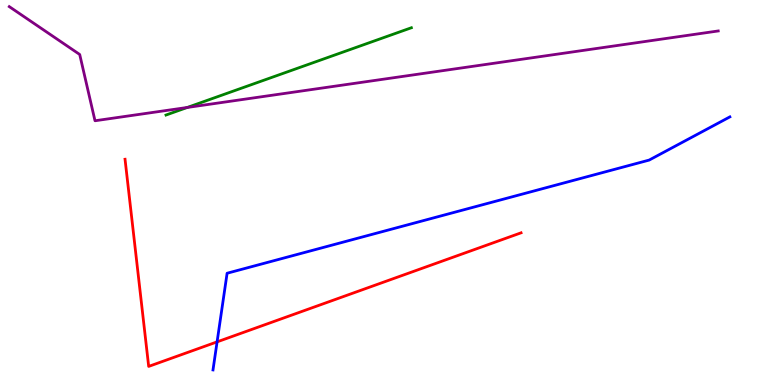[{'lines': ['blue', 'red'], 'intersections': [{'x': 2.8, 'y': 1.12}]}, {'lines': ['green', 'red'], 'intersections': []}, {'lines': ['purple', 'red'], 'intersections': []}, {'lines': ['blue', 'green'], 'intersections': []}, {'lines': ['blue', 'purple'], 'intersections': []}, {'lines': ['green', 'purple'], 'intersections': [{'x': 2.42, 'y': 7.21}]}]